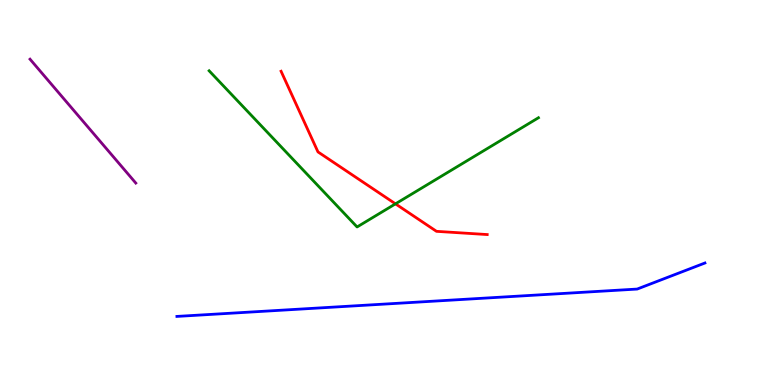[{'lines': ['blue', 'red'], 'intersections': []}, {'lines': ['green', 'red'], 'intersections': [{'x': 5.1, 'y': 4.71}]}, {'lines': ['purple', 'red'], 'intersections': []}, {'lines': ['blue', 'green'], 'intersections': []}, {'lines': ['blue', 'purple'], 'intersections': []}, {'lines': ['green', 'purple'], 'intersections': []}]